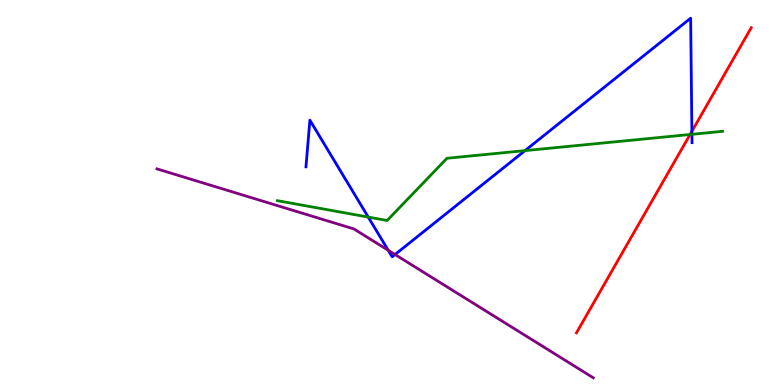[{'lines': ['blue', 'red'], 'intersections': [{'x': 8.93, 'y': 6.59}]}, {'lines': ['green', 'red'], 'intersections': [{'x': 8.9, 'y': 6.51}]}, {'lines': ['purple', 'red'], 'intersections': []}, {'lines': ['blue', 'green'], 'intersections': [{'x': 4.75, 'y': 4.36}, {'x': 6.77, 'y': 6.09}, {'x': 8.93, 'y': 6.51}]}, {'lines': ['blue', 'purple'], 'intersections': [{'x': 5.01, 'y': 3.5}, {'x': 5.1, 'y': 3.39}]}, {'lines': ['green', 'purple'], 'intersections': []}]